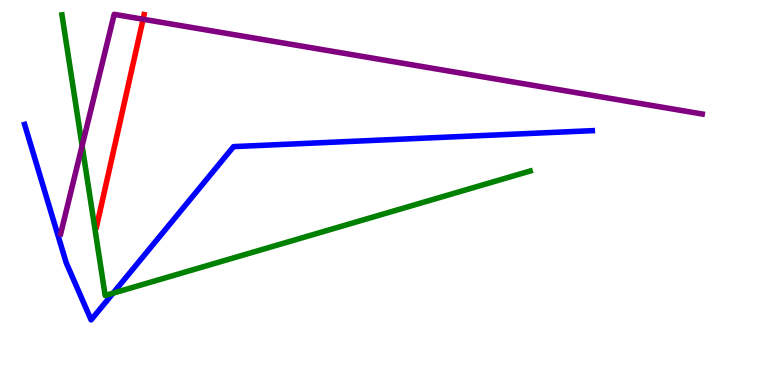[{'lines': ['blue', 'red'], 'intersections': []}, {'lines': ['green', 'red'], 'intersections': []}, {'lines': ['purple', 'red'], 'intersections': [{'x': 1.85, 'y': 9.5}]}, {'lines': ['blue', 'green'], 'intersections': [{'x': 1.46, 'y': 2.38}]}, {'lines': ['blue', 'purple'], 'intersections': []}, {'lines': ['green', 'purple'], 'intersections': [{'x': 1.06, 'y': 6.21}]}]